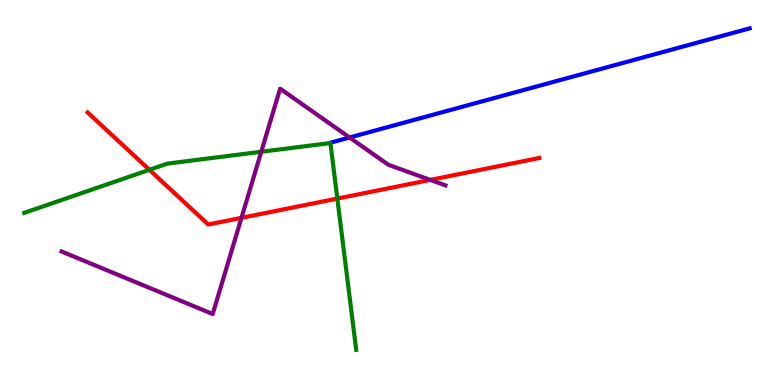[{'lines': ['blue', 'red'], 'intersections': []}, {'lines': ['green', 'red'], 'intersections': [{'x': 1.93, 'y': 5.59}, {'x': 4.35, 'y': 4.84}]}, {'lines': ['purple', 'red'], 'intersections': [{'x': 3.12, 'y': 4.34}, {'x': 5.55, 'y': 5.33}]}, {'lines': ['blue', 'green'], 'intersections': []}, {'lines': ['blue', 'purple'], 'intersections': [{'x': 4.51, 'y': 6.43}]}, {'lines': ['green', 'purple'], 'intersections': [{'x': 3.37, 'y': 6.06}]}]